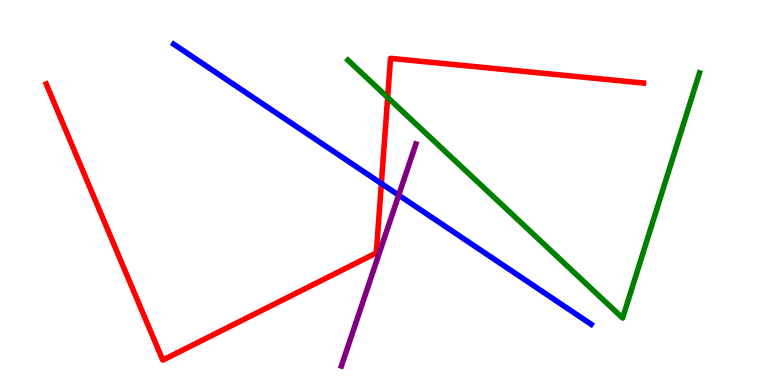[{'lines': ['blue', 'red'], 'intersections': [{'x': 4.92, 'y': 5.23}]}, {'lines': ['green', 'red'], 'intersections': [{'x': 5.0, 'y': 7.47}]}, {'lines': ['purple', 'red'], 'intersections': []}, {'lines': ['blue', 'green'], 'intersections': []}, {'lines': ['blue', 'purple'], 'intersections': [{'x': 5.14, 'y': 4.93}]}, {'lines': ['green', 'purple'], 'intersections': []}]